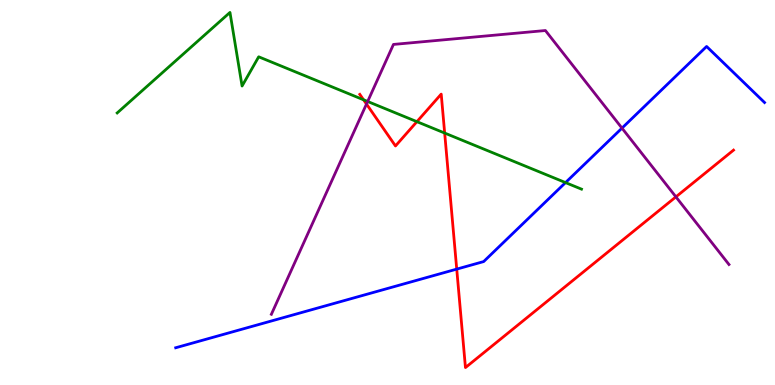[{'lines': ['blue', 'red'], 'intersections': [{'x': 5.89, 'y': 3.01}]}, {'lines': ['green', 'red'], 'intersections': [{'x': 4.69, 'y': 7.41}, {'x': 5.38, 'y': 6.84}, {'x': 5.74, 'y': 6.54}]}, {'lines': ['purple', 'red'], 'intersections': [{'x': 4.73, 'y': 7.3}, {'x': 8.72, 'y': 4.89}]}, {'lines': ['blue', 'green'], 'intersections': [{'x': 7.3, 'y': 5.26}]}, {'lines': ['blue', 'purple'], 'intersections': [{'x': 8.03, 'y': 6.67}]}, {'lines': ['green', 'purple'], 'intersections': [{'x': 4.74, 'y': 7.36}]}]